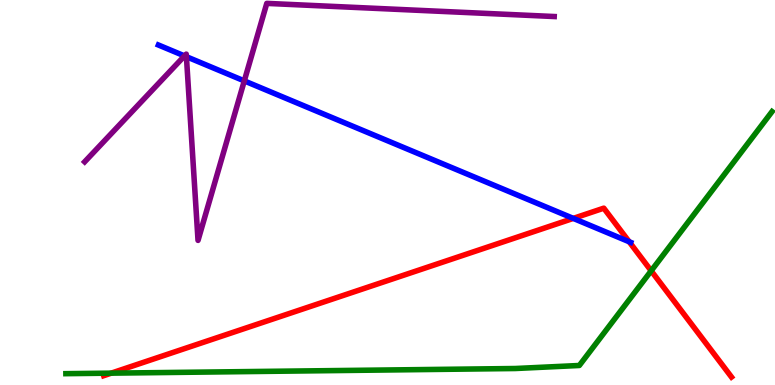[{'lines': ['blue', 'red'], 'intersections': [{'x': 7.4, 'y': 4.33}, {'x': 8.12, 'y': 3.72}]}, {'lines': ['green', 'red'], 'intersections': [{'x': 1.44, 'y': 0.308}, {'x': 8.4, 'y': 2.97}]}, {'lines': ['purple', 'red'], 'intersections': []}, {'lines': ['blue', 'green'], 'intersections': []}, {'lines': ['blue', 'purple'], 'intersections': [{'x': 2.38, 'y': 8.55}, {'x': 2.41, 'y': 8.53}, {'x': 3.15, 'y': 7.9}]}, {'lines': ['green', 'purple'], 'intersections': []}]